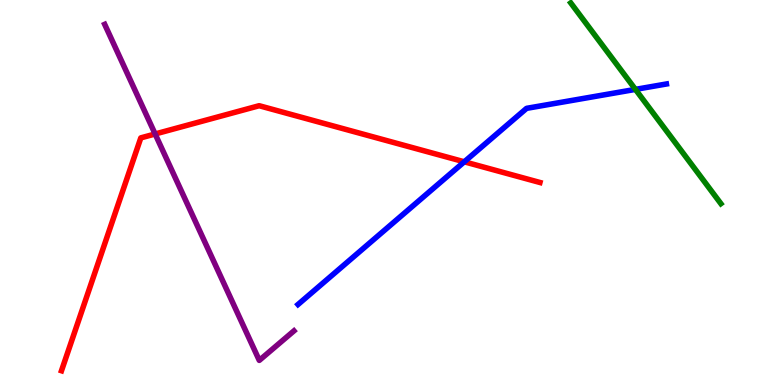[{'lines': ['blue', 'red'], 'intersections': [{'x': 5.99, 'y': 5.8}]}, {'lines': ['green', 'red'], 'intersections': []}, {'lines': ['purple', 'red'], 'intersections': [{'x': 2.0, 'y': 6.52}]}, {'lines': ['blue', 'green'], 'intersections': [{'x': 8.2, 'y': 7.68}]}, {'lines': ['blue', 'purple'], 'intersections': []}, {'lines': ['green', 'purple'], 'intersections': []}]